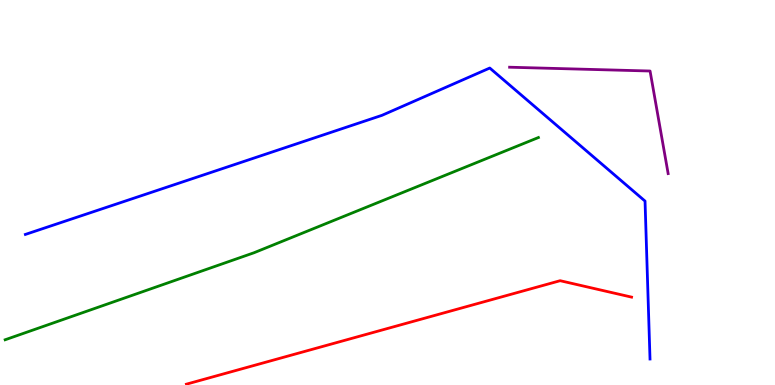[{'lines': ['blue', 'red'], 'intersections': []}, {'lines': ['green', 'red'], 'intersections': []}, {'lines': ['purple', 'red'], 'intersections': []}, {'lines': ['blue', 'green'], 'intersections': []}, {'lines': ['blue', 'purple'], 'intersections': []}, {'lines': ['green', 'purple'], 'intersections': []}]